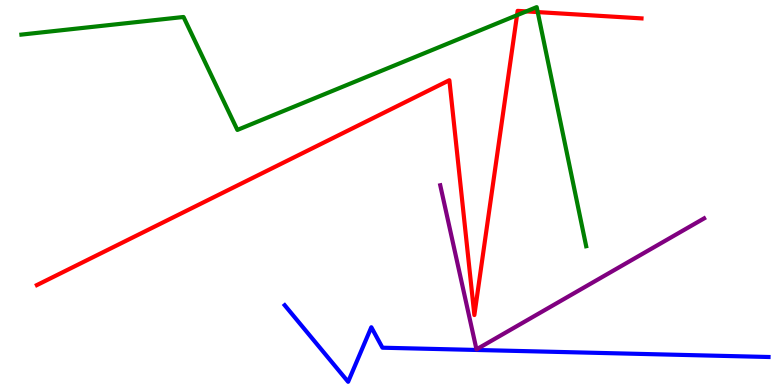[{'lines': ['blue', 'red'], 'intersections': []}, {'lines': ['green', 'red'], 'intersections': [{'x': 6.67, 'y': 9.61}, {'x': 6.79, 'y': 9.7}, {'x': 6.94, 'y': 9.69}]}, {'lines': ['purple', 'red'], 'intersections': []}, {'lines': ['blue', 'green'], 'intersections': []}, {'lines': ['blue', 'purple'], 'intersections': []}, {'lines': ['green', 'purple'], 'intersections': []}]